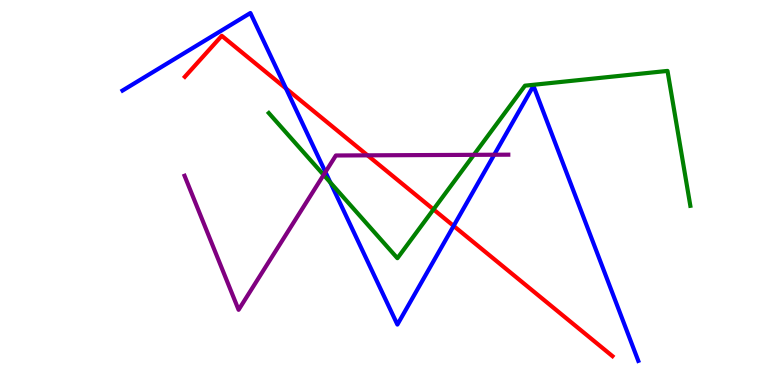[{'lines': ['blue', 'red'], 'intersections': [{'x': 3.69, 'y': 7.7}, {'x': 5.85, 'y': 4.13}]}, {'lines': ['green', 'red'], 'intersections': [{'x': 5.59, 'y': 4.56}]}, {'lines': ['purple', 'red'], 'intersections': [{'x': 4.74, 'y': 5.97}]}, {'lines': ['blue', 'green'], 'intersections': [{'x': 4.26, 'y': 5.26}]}, {'lines': ['blue', 'purple'], 'intersections': [{'x': 4.2, 'y': 5.53}, {'x': 6.38, 'y': 5.98}]}, {'lines': ['green', 'purple'], 'intersections': [{'x': 4.18, 'y': 5.46}, {'x': 6.11, 'y': 5.98}]}]